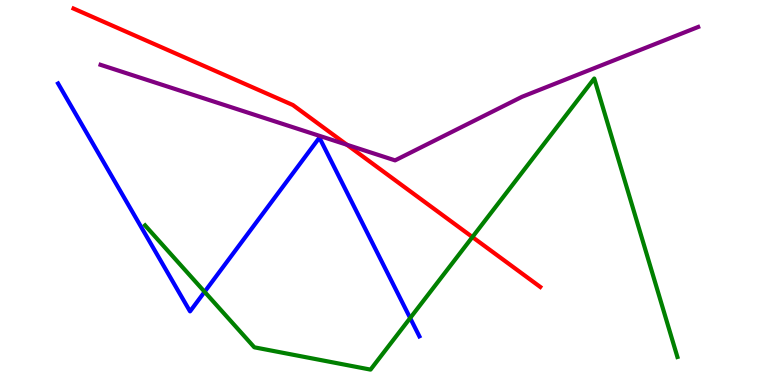[{'lines': ['blue', 'red'], 'intersections': []}, {'lines': ['green', 'red'], 'intersections': [{'x': 6.1, 'y': 3.84}]}, {'lines': ['purple', 'red'], 'intersections': [{'x': 4.48, 'y': 6.24}]}, {'lines': ['blue', 'green'], 'intersections': [{'x': 2.64, 'y': 2.42}, {'x': 5.29, 'y': 1.74}]}, {'lines': ['blue', 'purple'], 'intersections': []}, {'lines': ['green', 'purple'], 'intersections': []}]